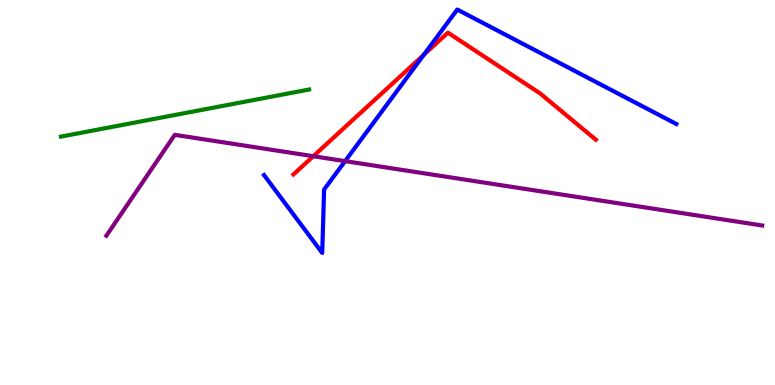[{'lines': ['blue', 'red'], 'intersections': [{'x': 5.47, 'y': 8.57}]}, {'lines': ['green', 'red'], 'intersections': []}, {'lines': ['purple', 'red'], 'intersections': [{'x': 4.04, 'y': 5.94}]}, {'lines': ['blue', 'green'], 'intersections': []}, {'lines': ['blue', 'purple'], 'intersections': [{'x': 4.45, 'y': 5.81}]}, {'lines': ['green', 'purple'], 'intersections': []}]